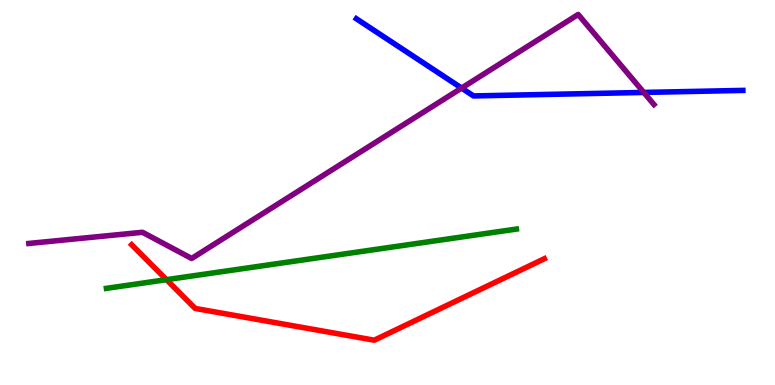[{'lines': ['blue', 'red'], 'intersections': []}, {'lines': ['green', 'red'], 'intersections': [{'x': 2.15, 'y': 2.74}]}, {'lines': ['purple', 'red'], 'intersections': []}, {'lines': ['blue', 'green'], 'intersections': []}, {'lines': ['blue', 'purple'], 'intersections': [{'x': 5.96, 'y': 7.71}, {'x': 8.31, 'y': 7.6}]}, {'lines': ['green', 'purple'], 'intersections': []}]